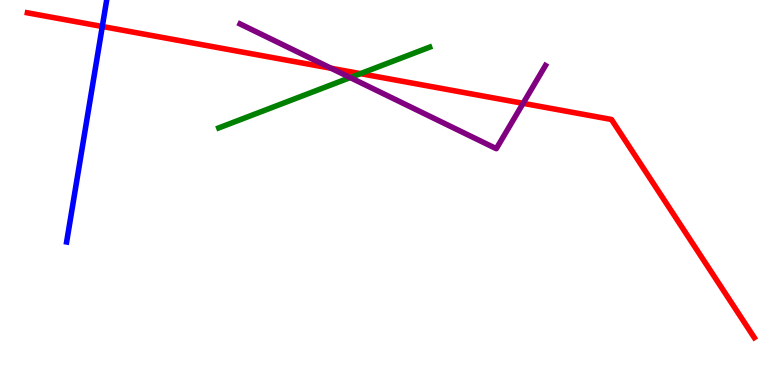[{'lines': ['blue', 'red'], 'intersections': [{'x': 1.32, 'y': 9.31}]}, {'lines': ['green', 'red'], 'intersections': [{'x': 4.65, 'y': 8.09}]}, {'lines': ['purple', 'red'], 'intersections': [{'x': 4.27, 'y': 8.23}, {'x': 6.75, 'y': 7.32}]}, {'lines': ['blue', 'green'], 'intersections': []}, {'lines': ['blue', 'purple'], 'intersections': []}, {'lines': ['green', 'purple'], 'intersections': [{'x': 4.52, 'y': 7.99}]}]